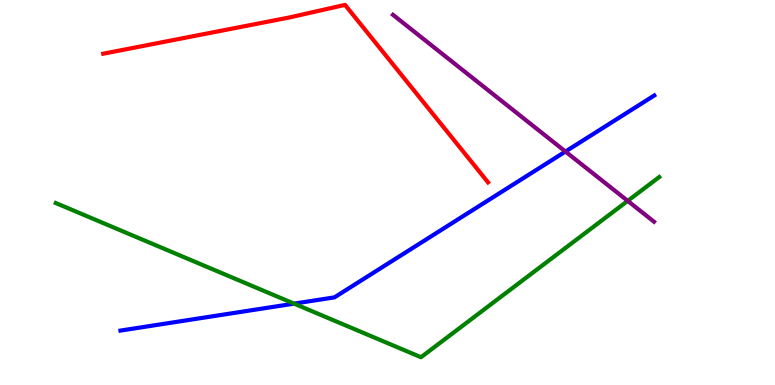[{'lines': ['blue', 'red'], 'intersections': []}, {'lines': ['green', 'red'], 'intersections': []}, {'lines': ['purple', 'red'], 'intersections': []}, {'lines': ['blue', 'green'], 'intersections': [{'x': 3.79, 'y': 2.11}]}, {'lines': ['blue', 'purple'], 'intersections': [{'x': 7.3, 'y': 6.06}]}, {'lines': ['green', 'purple'], 'intersections': [{'x': 8.1, 'y': 4.78}]}]